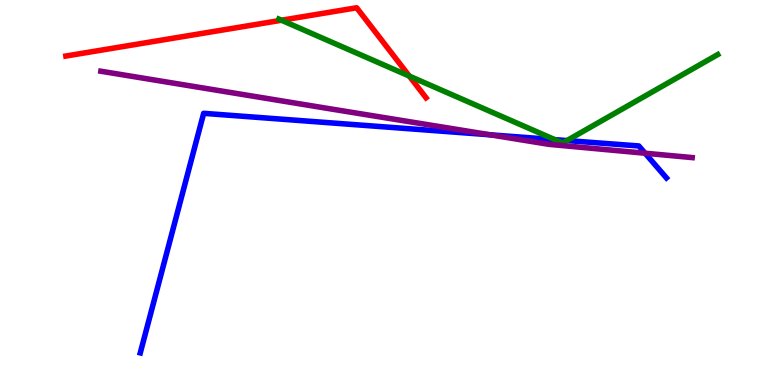[{'lines': ['blue', 'red'], 'intersections': []}, {'lines': ['green', 'red'], 'intersections': [{'x': 3.63, 'y': 9.47}, {'x': 5.28, 'y': 8.02}]}, {'lines': ['purple', 'red'], 'intersections': []}, {'lines': ['blue', 'green'], 'intersections': [{'x': 7.16, 'y': 6.37}, {'x': 7.32, 'y': 6.35}]}, {'lines': ['blue', 'purple'], 'intersections': [{'x': 6.33, 'y': 6.5}, {'x': 8.32, 'y': 6.02}]}, {'lines': ['green', 'purple'], 'intersections': []}]